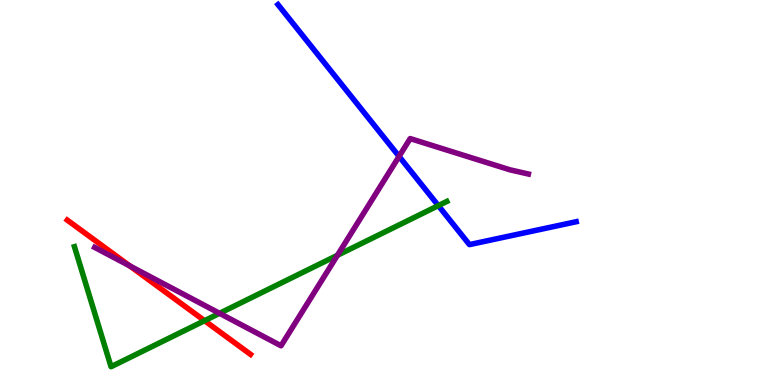[{'lines': ['blue', 'red'], 'intersections': []}, {'lines': ['green', 'red'], 'intersections': [{'x': 2.64, 'y': 1.67}]}, {'lines': ['purple', 'red'], 'intersections': [{'x': 1.68, 'y': 3.09}]}, {'lines': ['blue', 'green'], 'intersections': [{'x': 5.66, 'y': 4.66}]}, {'lines': ['blue', 'purple'], 'intersections': [{'x': 5.15, 'y': 5.94}]}, {'lines': ['green', 'purple'], 'intersections': [{'x': 2.83, 'y': 1.86}, {'x': 4.35, 'y': 3.37}]}]